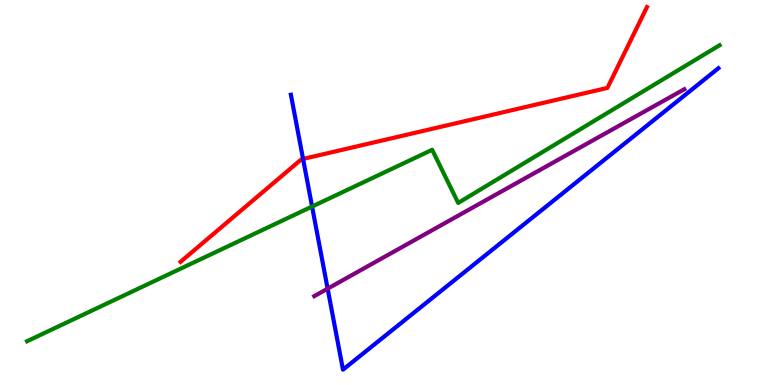[{'lines': ['blue', 'red'], 'intersections': [{'x': 3.91, 'y': 5.87}]}, {'lines': ['green', 'red'], 'intersections': []}, {'lines': ['purple', 'red'], 'intersections': []}, {'lines': ['blue', 'green'], 'intersections': [{'x': 4.03, 'y': 4.64}]}, {'lines': ['blue', 'purple'], 'intersections': [{'x': 4.23, 'y': 2.5}]}, {'lines': ['green', 'purple'], 'intersections': []}]